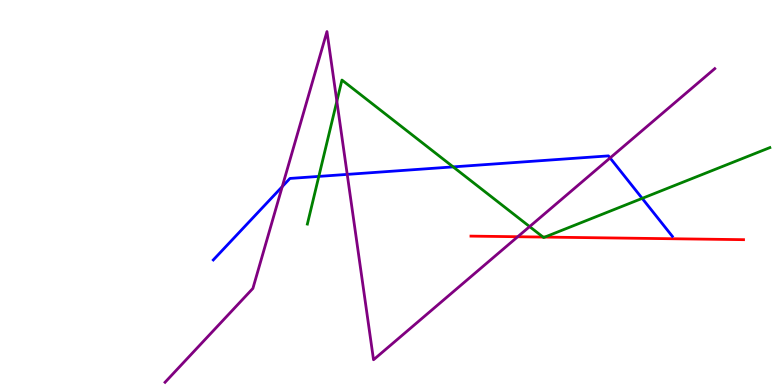[{'lines': ['blue', 'red'], 'intersections': []}, {'lines': ['green', 'red'], 'intersections': [{'x': 7.01, 'y': 3.84}, {'x': 7.03, 'y': 3.84}]}, {'lines': ['purple', 'red'], 'intersections': [{'x': 6.68, 'y': 3.85}]}, {'lines': ['blue', 'green'], 'intersections': [{'x': 4.11, 'y': 5.42}, {'x': 5.85, 'y': 5.67}, {'x': 8.29, 'y': 4.85}]}, {'lines': ['blue', 'purple'], 'intersections': [{'x': 3.64, 'y': 5.15}, {'x': 4.48, 'y': 5.47}, {'x': 7.87, 'y': 5.9}]}, {'lines': ['green', 'purple'], 'intersections': [{'x': 4.35, 'y': 7.37}, {'x': 6.83, 'y': 4.11}]}]